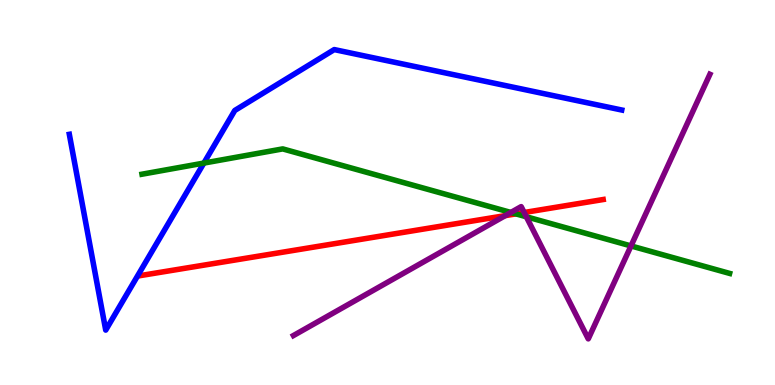[{'lines': ['blue', 'red'], 'intersections': []}, {'lines': ['green', 'red'], 'intersections': [{'x': 6.66, 'y': 4.44}]}, {'lines': ['purple', 'red'], 'intersections': [{'x': 6.52, 'y': 4.4}, {'x': 6.76, 'y': 4.48}]}, {'lines': ['blue', 'green'], 'intersections': [{'x': 2.63, 'y': 5.76}]}, {'lines': ['blue', 'purple'], 'intersections': []}, {'lines': ['green', 'purple'], 'intersections': [{'x': 6.59, 'y': 4.48}, {'x': 6.79, 'y': 4.37}, {'x': 8.14, 'y': 3.61}]}]